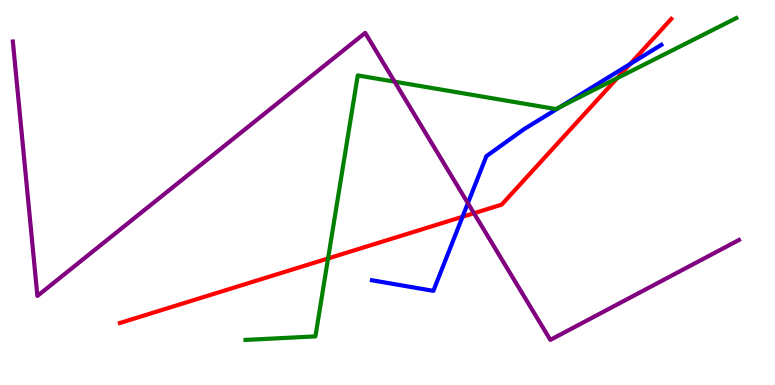[{'lines': ['blue', 'red'], 'intersections': [{'x': 5.97, 'y': 4.37}, {'x': 8.13, 'y': 8.34}]}, {'lines': ['green', 'red'], 'intersections': [{'x': 4.23, 'y': 3.29}, {'x': 7.96, 'y': 7.97}]}, {'lines': ['purple', 'red'], 'intersections': [{'x': 6.12, 'y': 4.46}]}, {'lines': ['blue', 'green'], 'intersections': [{'x': 7.23, 'y': 7.23}]}, {'lines': ['blue', 'purple'], 'intersections': [{'x': 6.04, 'y': 4.72}]}, {'lines': ['green', 'purple'], 'intersections': [{'x': 5.09, 'y': 7.88}]}]